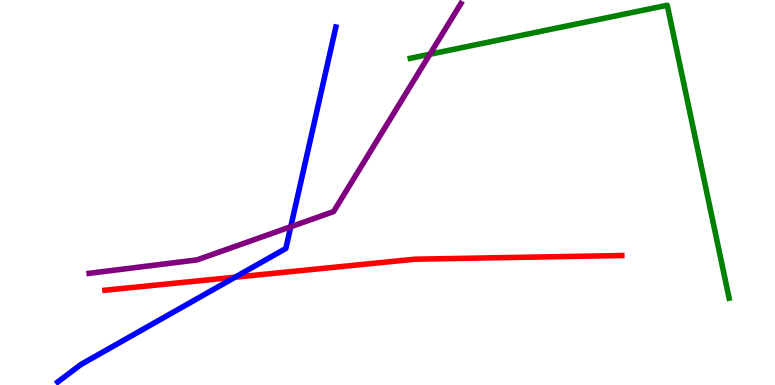[{'lines': ['blue', 'red'], 'intersections': [{'x': 3.03, 'y': 2.8}]}, {'lines': ['green', 'red'], 'intersections': []}, {'lines': ['purple', 'red'], 'intersections': []}, {'lines': ['blue', 'green'], 'intersections': []}, {'lines': ['blue', 'purple'], 'intersections': [{'x': 3.75, 'y': 4.11}]}, {'lines': ['green', 'purple'], 'intersections': [{'x': 5.55, 'y': 8.59}]}]